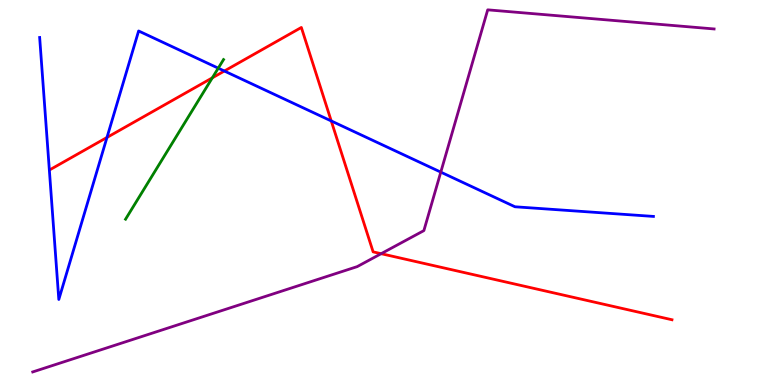[{'lines': ['blue', 'red'], 'intersections': [{'x': 1.38, 'y': 6.43}, {'x': 2.89, 'y': 8.16}, {'x': 4.27, 'y': 6.86}]}, {'lines': ['green', 'red'], 'intersections': [{'x': 2.74, 'y': 7.98}]}, {'lines': ['purple', 'red'], 'intersections': [{'x': 4.92, 'y': 3.41}]}, {'lines': ['blue', 'green'], 'intersections': [{'x': 2.82, 'y': 8.23}]}, {'lines': ['blue', 'purple'], 'intersections': [{'x': 5.69, 'y': 5.53}]}, {'lines': ['green', 'purple'], 'intersections': []}]